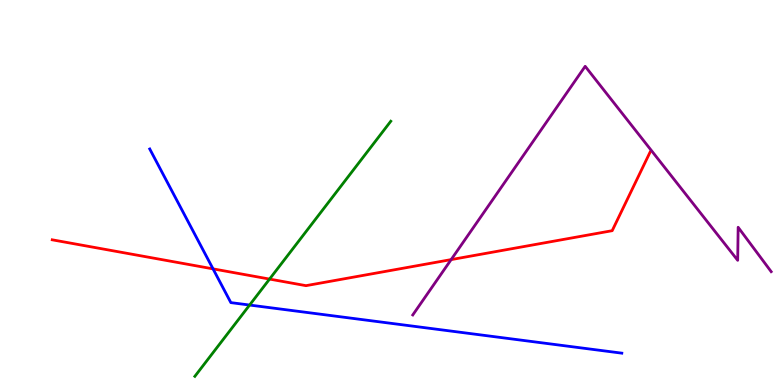[{'lines': ['blue', 'red'], 'intersections': [{'x': 2.75, 'y': 3.02}]}, {'lines': ['green', 'red'], 'intersections': [{'x': 3.48, 'y': 2.75}]}, {'lines': ['purple', 'red'], 'intersections': [{'x': 5.82, 'y': 3.26}]}, {'lines': ['blue', 'green'], 'intersections': [{'x': 3.22, 'y': 2.08}]}, {'lines': ['blue', 'purple'], 'intersections': []}, {'lines': ['green', 'purple'], 'intersections': []}]